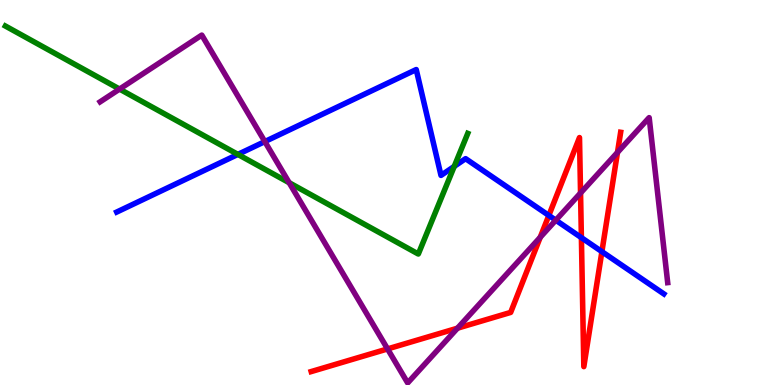[{'lines': ['blue', 'red'], 'intersections': [{'x': 7.08, 'y': 4.4}, {'x': 7.5, 'y': 3.83}, {'x': 7.77, 'y': 3.46}]}, {'lines': ['green', 'red'], 'intersections': []}, {'lines': ['purple', 'red'], 'intersections': [{'x': 5.0, 'y': 0.937}, {'x': 5.9, 'y': 1.48}, {'x': 6.97, 'y': 3.84}, {'x': 7.49, 'y': 4.99}, {'x': 7.97, 'y': 6.04}]}, {'lines': ['blue', 'green'], 'intersections': [{'x': 3.07, 'y': 5.99}, {'x': 5.86, 'y': 5.68}]}, {'lines': ['blue', 'purple'], 'intersections': [{'x': 3.42, 'y': 6.32}, {'x': 7.17, 'y': 4.28}]}, {'lines': ['green', 'purple'], 'intersections': [{'x': 1.54, 'y': 7.69}, {'x': 3.73, 'y': 5.25}]}]